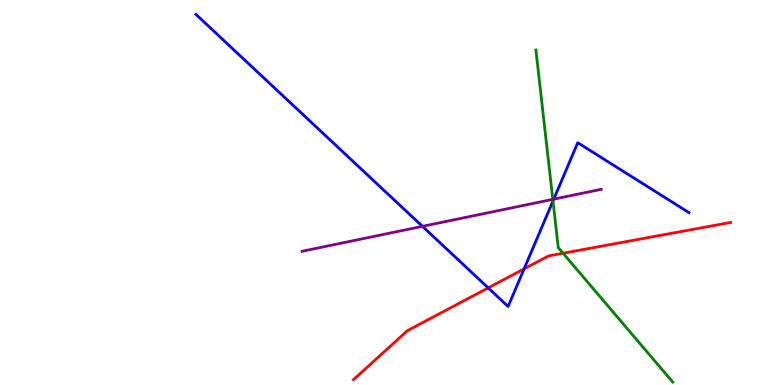[{'lines': ['blue', 'red'], 'intersections': [{'x': 6.3, 'y': 2.52}, {'x': 6.76, 'y': 3.02}]}, {'lines': ['green', 'red'], 'intersections': [{'x': 7.27, 'y': 3.42}]}, {'lines': ['purple', 'red'], 'intersections': []}, {'lines': ['blue', 'green'], 'intersections': [{'x': 7.14, 'y': 4.78}]}, {'lines': ['blue', 'purple'], 'intersections': [{'x': 5.45, 'y': 4.12}, {'x': 7.15, 'y': 4.83}]}, {'lines': ['green', 'purple'], 'intersections': [{'x': 7.13, 'y': 4.82}]}]